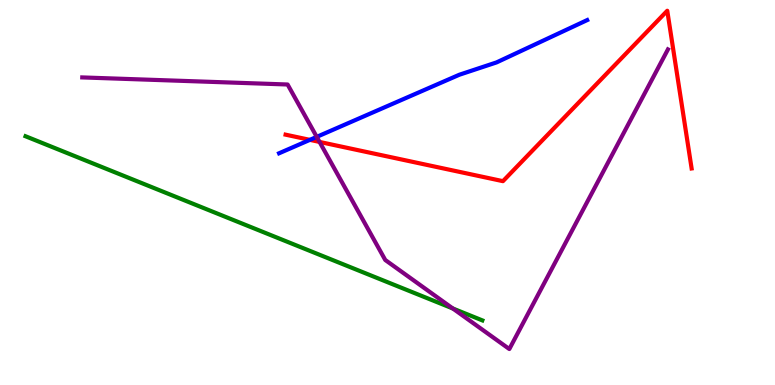[{'lines': ['blue', 'red'], 'intersections': [{'x': 4.0, 'y': 6.37}]}, {'lines': ['green', 'red'], 'intersections': []}, {'lines': ['purple', 'red'], 'intersections': [{'x': 4.12, 'y': 6.31}]}, {'lines': ['blue', 'green'], 'intersections': []}, {'lines': ['blue', 'purple'], 'intersections': [{'x': 4.09, 'y': 6.44}]}, {'lines': ['green', 'purple'], 'intersections': [{'x': 5.84, 'y': 1.99}]}]